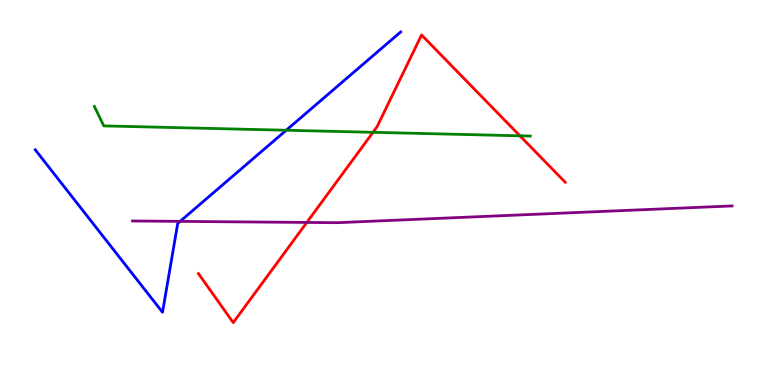[{'lines': ['blue', 'red'], 'intersections': []}, {'lines': ['green', 'red'], 'intersections': [{'x': 4.81, 'y': 6.56}, {'x': 6.71, 'y': 6.47}]}, {'lines': ['purple', 'red'], 'intersections': [{'x': 3.96, 'y': 4.22}]}, {'lines': ['blue', 'green'], 'intersections': [{'x': 3.69, 'y': 6.62}]}, {'lines': ['blue', 'purple'], 'intersections': [{'x': 2.32, 'y': 4.25}]}, {'lines': ['green', 'purple'], 'intersections': []}]